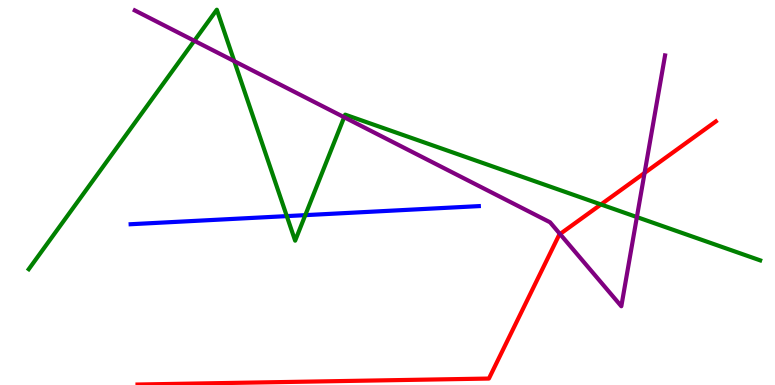[{'lines': ['blue', 'red'], 'intersections': []}, {'lines': ['green', 'red'], 'intersections': [{'x': 7.75, 'y': 4.69}]}, {'lines': ['purple', 'red'], 'intersections': [{'x': 7.23, 'y': 3.92}, {'x': 8.32, 'y': 5.51}]}, {'lines': ['blue', 'green'], 'intersections': [{'x': 3.7, 'y': 4.39}, {'x': 3.94, 'y': 4.41}]}, {'lines': ['blue', 'purple'], 'intersections': []}, {'lines': ['green', 'purple'], 'intersections': [{'x': 2.51, 'y': 8.94}, {'x': 3.02, 'y': 8.41}, {'x': 4.44, 'y': 6.96}, {'x': 8.22, 'y': 4.36}]}]